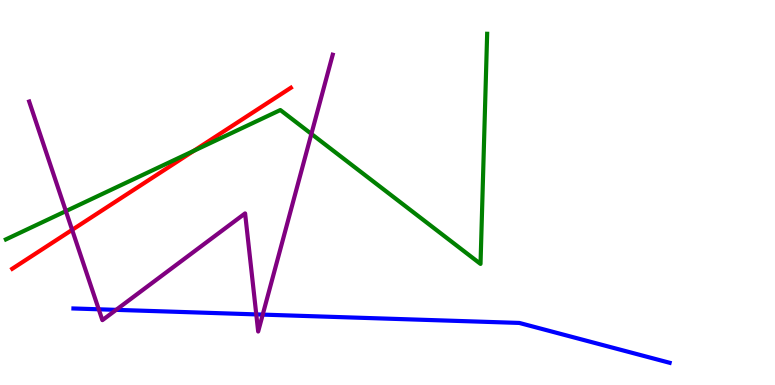[{'lines': ['blue', 'red'], 'intersections': []}, {'lines': ['green', 'red'], 'intersections': [{'x': 2.5, 'y': 6.08}]}, {'lines': ['purple', 'red'], 'intersections': [{'x': 0.931, 'y': 4.03}]}, {'lines': ['blue', 'green'], 'intersections': []}, {'lines': ['blue', 'purple'], 'intersections': [{'x': 1.27, 'y': 1.97}, {'x': 1.5, 'y': 1.95}, {'x': 3.31, 'y': 1.83}, {'x': 3.39, 'y': 1.83}]}, {'lines': ['green', 'purple'], 'intersections': [{'x': 0.85, 'y': 4.52}, {'x': 4.02, 'y': 6.52}]}]